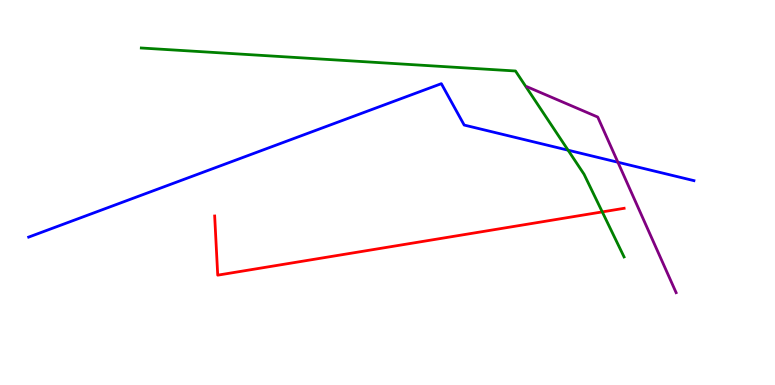[{'lines': ['blue', 'red'], 'intersections': []}, {'lines': ['green', 'red'], 'intersections': [{'x': 7.77, 'y': 4.5}]}, {'lines': ['purple', 'red'], 'intersections': []}, {'lines': ['blue', 'green'], 'intersections': [{'x': 7.33, 'y': 6.1}]}, {'lines': ['blue', 'purple'], 'intersections': [{'x': 7.97, 'y': 5.79}]}, {'lines': ['green', 'purple'], 'intersections': []}]